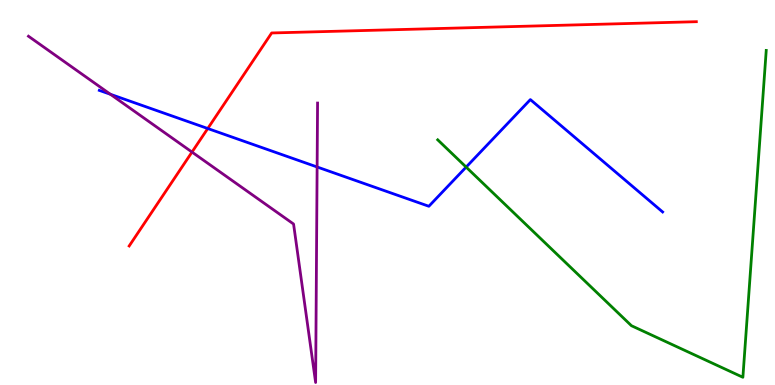[{'lines': ['blue', 'red'], 'intersections': [{'x': 2.68, 'y': 6.66}]}, {'lines': ['green', 'red'], 'intersections': []}, {'lines': ['purple', 'red'], 'intersections': [{'x': 2.48, 'y': 6.05}]}, {'lines': ['blue', 'green'], 'intersections': [{'x': 6.01, 'y': 5.66}]}, {'lines': ['blue', 'purple'], 'intersections': [{'x': 1.42, 'y': 7.55}, {'x': 4.09, 'y': 5.66}]}, {'lines': ['green', 'purple'], 'intersections': []}]